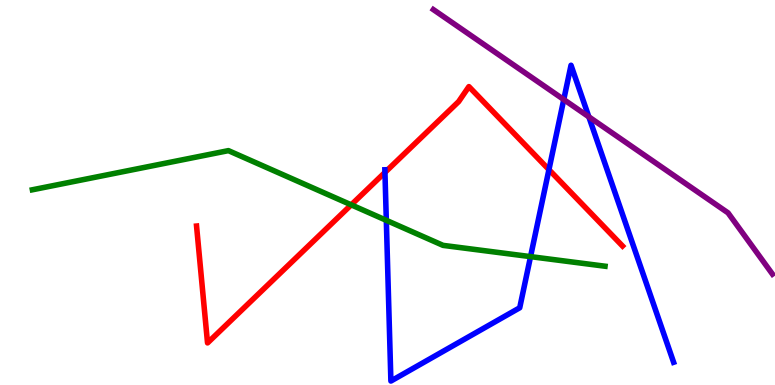[{'lines': ['blue', 'red'], 'intersections': [{'x': 4.97, 'y': 5.52}, {'x': 7.08, 'y': 5.59}]}, {'lines': ['green', 'red'], 'intersections': [{'x': 4.53, 'y': 4.68}]}, {'lines': ['purple', 'red'], 'intersections': []}, {'lines': ['blue', 'green'], 'intersections': [{'x': 4.98, 'y': 4.28}, {'x': 6.85, 'y': 3.33}]}, {'lines': ['blue', 'purple'], 'intersections': [{'x': 7.27, 'y': 7.41}, {'x': 7.6, 'y': 6.97}]}, {'lines': ['green', 'purple'], 'intersections': []}]